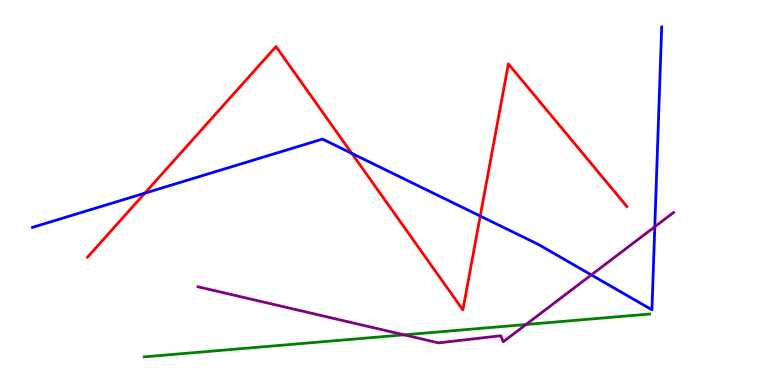[{'lines': ['blue', 'red'], 'intersections': [{'x': 1.87, 'y': 4.98}, {'x': 4.54, 'y': 6.02}, {'x': 6.2, 'y': 4.39}]}, {'lines': ['green', 'red'], 'intersections': []}, {'lines': ['purple', 'red'], 'intersections': []}, {'lines': ['blue', 'green'], 'intersections': []}, {'lines': ['blue', 'purple'], 'intersections': [{'x': 7.63, 'y': 2.86}, {'x': 8.45, 'y': 4.11}]}, {'lines': ['green', 'purple'], 'intersections': [{'x': 5.21, 'y': 1.3}, {'x': 6.79, 'y': 1.57}]}]